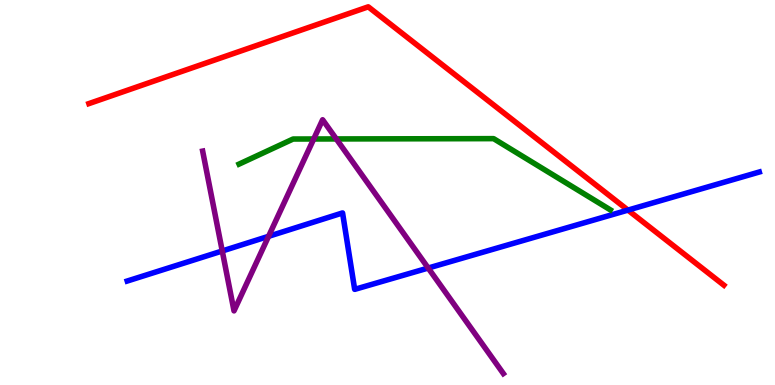[{'lines': ['blue', 'red'], 'intersections': [{'x': 8.1, 'y': 4.54}]}, {'lines': ['green', 'red'], 'intersections': []}, {'lines': ['purple', 'red'], 'intersections': []}, {'lines': ['blue', 'green'], 'intersections': []}, {'lines': ['blue', 'purple'], 'intersections': [{'x': 2.87, 'y': 3.48}, {'x': 3.47, 'y': 3.86}, {'x': 5.53, 'y': 3.04}]}, {'lines': ['green', 'purple'], 'intersections': [{'x': 4.05, 'y': 6.39}, {'x': 4.34, 'y': 6.39}]}]